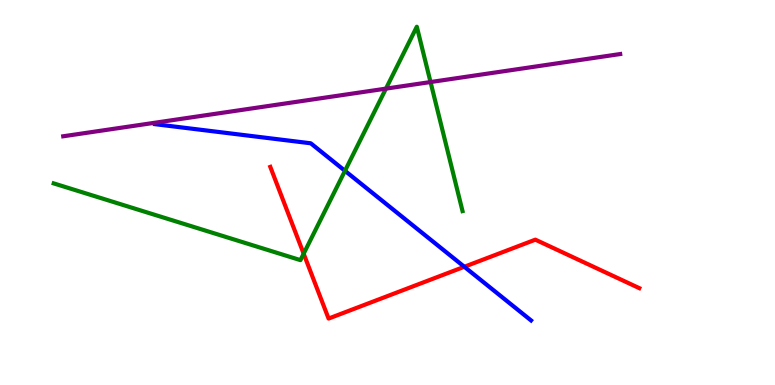[{'lines': ['blue', 'red'], 'intersections': [{'x': 5.99, 'y': 3.07}]}, {'lines': ['green', 'red'], 'intersections': [{'x': 3.92, 'y': 3.41}]}, {'lines': ['purple', 'red'], 'intersections': []}, {'lines': ['blue', 'green'], 'intersections': [{'x': 4.45, 'y': 5.56}]}, {'lines': ['blue', 'purple'], 'intersections': []}, {'lines': ['green', 'purple'], 'intersections': [{'x': 4.98, 'y': 7.7}, {'x': 5.56, 'y': 7.87}]}]